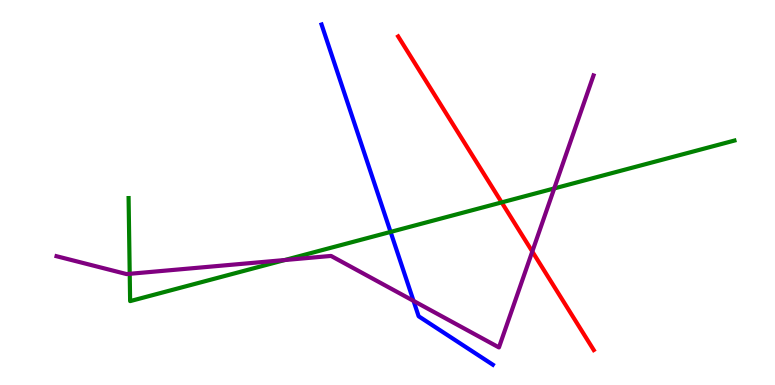[{'lines': ['blue', 'red'], 'intersections': []}, {'lines': ['green', 'red'], 'intersections': [{'x': 6.47, 'y': 4.74}]}, {'lines': ['purple', 'red'], 'intersections': [{'x': 6.87, 'y': 3.47}]}, {'lines': ['blue', 'green'], 'intersections': [{'x': 5.04, 'y': 3.98}]}, {'lines': ['blue', 'purple'], 'intersections': [{'x': 5.34, 'y': 2.18}]}, {'lines': ['green', 'purple'], 'intersections': [{'x': 1.67, 'y': 2.89}, {'x': 3.67, 'y': 3.25}, {'x': 7.15, 'y': 5.11}]}]